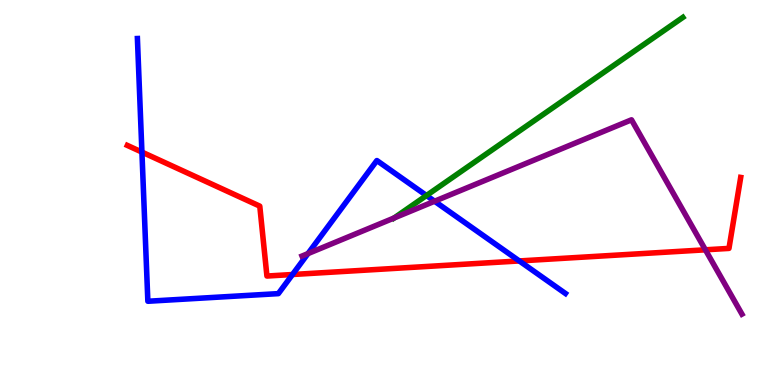[{'lines': ['blue', 'red'], 'intersections': [{'x': 1.83, 'y': 6.05}, {'x': 3.77, 'y': 2.87}, {'x': 6.7, 'y': 3.22}]}, {'lines': ['green', 'red'], 'intersections': []}, {'lines': ['purple', 'red'], 'intersections': [{'x': 9.1, 'y': 3.51}]}, {'lines': ['blue', 'green'], 'intersections': [{'x': 5.5, 'y': 4.92}]}, {'lines': ['blue', 'purple'], 'intersections': [{'x': 3.97, 'y': 3.41}, {'x': 5.61, 'y': 4.77}]}, {'lines': ['green', 'purple'], 'intersections': [{'x': 5.09, 'y': 4.34}]}]